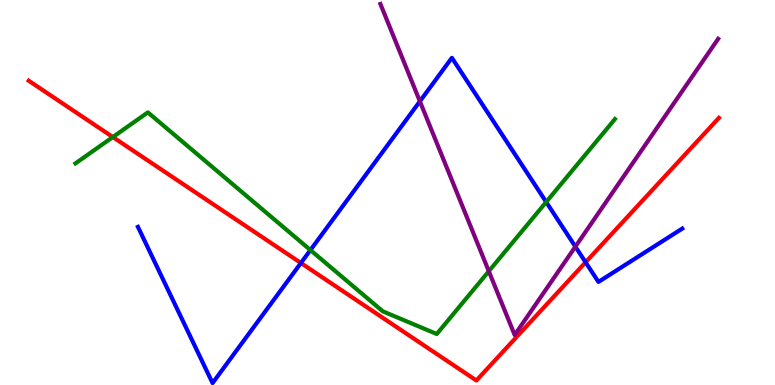[{'lines': ['blue', 'red'], 'intersections': [{'x': 3.88, 'y': 3.17}, {'x': 7.56, 'y': 3.19}]}, {'lines': ['green', 'red'], 'intersections': [{'x': 1.46, 'y': 6.44}]}, {'lines': ['purple', 'red'], 'intersections': []}, {'lines': ['blue', 'green'], 'intersections': [{'x': 4.01, 'y': 3.5}, {'x': 7.05, 'y': 4.75}]}, {'lines': ['blue', 'purple'], 'intersections': [{'x': 5.42, 'y': 7.37}, {'x': 7.42, 'y': 3.59}]}, {'lines': ['green', 'purple'], 'intersections': [{'x': 6.31, 'y': 2.96}]}]